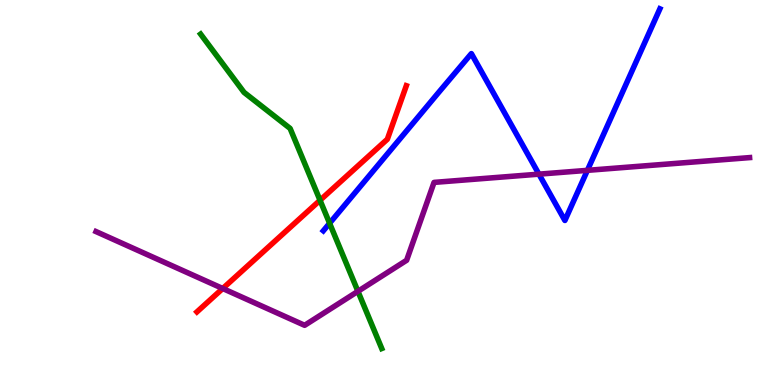[{'lines': ['blue', 'red'], 'intersections': []}, {'lines': ['green', 'red'], 'intersections': [{'x': 4.13, 'y': 4.8}]}, {'lines': ['purple', 'red'], 'intersections': [{'x': 2.87, 'y': 2.51}]}, {'lines': ['blue', 'green'], 'intersections': [{'x': 4.25, 'y': 4.2}]}, {'lines': ['blue', 'purple'], 'intersections': [{'x': 6.95, 'y': 5.48}, {'x': 7.58, 'y': 5.58}]}, {'lines': ['green', 'purple'], 'intersections': [{'x': 4.62, 'y': 2.43}]}]